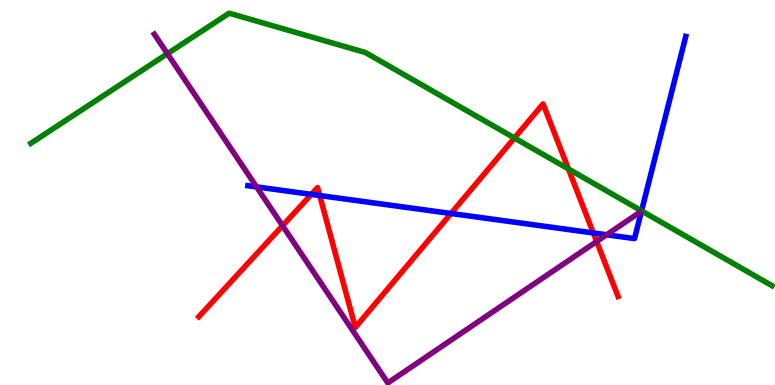[{'lines': ['blue', 'red'], 'intersections': [{'x': 4.02, 'y': 4.95}, {'x': 4.13, 'y': 4.92}, {'x': 5.82, 'y': 4.45}, {'x': 7.66, 'y': 3.95}]}, {'lines': ['green', 'red'], 'intersections': [{'x': 6.64, 'y': 6.42}, {'x': 7.33, 'y': 5.61}]}, {'lines': ['purple', 'red'], 'intersections': [{'x': 3.65, 'y': 4.14}, {'x': 7.7, 'y': 3.73}]}, {'lines': ['blue', 'green'], 'intersections': [{'x': 8.28, 'y': 4.52}]}, {'lines': ['blue', 'purple'], 'intersections': [{'x': 3.31, 'y': 5.15}, {'x': 7.83, 'y': 3.9}]}, {'lines': ['green', 'purple'], 'intersections': [{'x': 2.16, 'y': 8.6}]}]